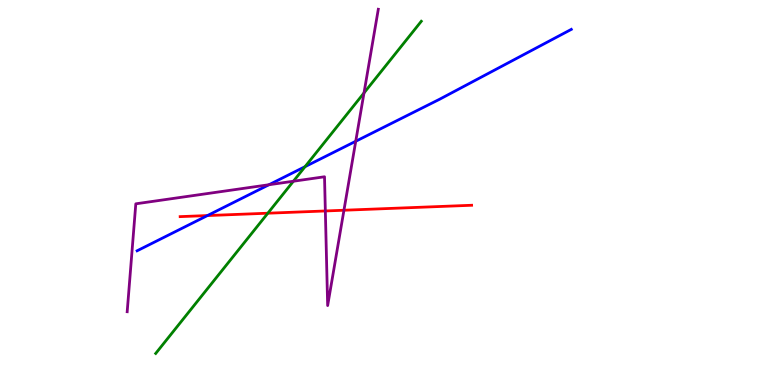[{'lines': ['blue', 'red'], 'intersections': [{'x': 2.68, 'y': 4.4}]}, {'lines': ['green', 'red'], 'intersections': [{'x': 3.46, 'y': 4.46}]}, {'lines': ['purple', 'red'], 'intersections': [{'x': 4.2, 'y': 4.52}, {'x': 4.44, 'y': 4.54}]}, {'lines': ['blue', 'green'], 'intersections': [{'x': 3.94, 'y': 5.67}]}, {'lines': ['blue', 'purple'], 'intersections': [{'x': 3.47, 'y': 5.2}, {'x': 4.59, 'y': 6.33}]}, {'lines': ['green', 'purple'], 'intersections': [{'x': 3.79, 'y': 5.29}, {'x': 4.7, 'y': 7.59}]}]